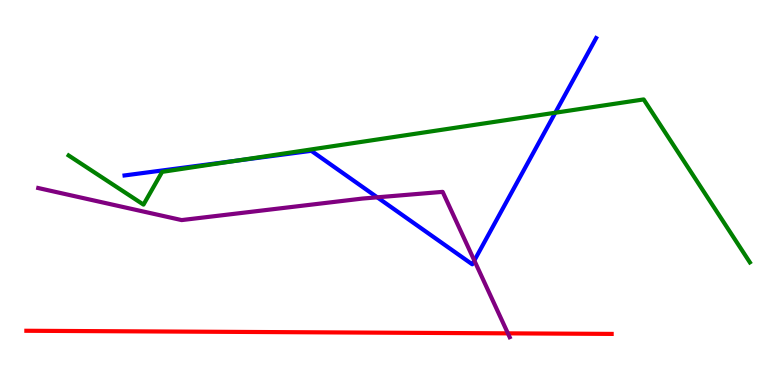[{'lines': ['blue', 'red'], 'intersections': []}, {'lines': ['green', 'red'], 'intersections': []}, {'lines': ['purple', 'red'], 'intersections': [{'x': 6.55, 'y': 1.34}]}, {'lines': ['blue', 'green'], 'intersections': [{'x': 3.05, 'y': 5.83}, {'x': 7.16, 'y': 7.07}]}, {'lines': ['blue', 'purple'], 'intersections': [{'x': 4.87, 'y': 4.87}, {'x': 6.12, 'y': 3.23}]}, {'lines': ['green', 'purple'], 'intersections': []}]